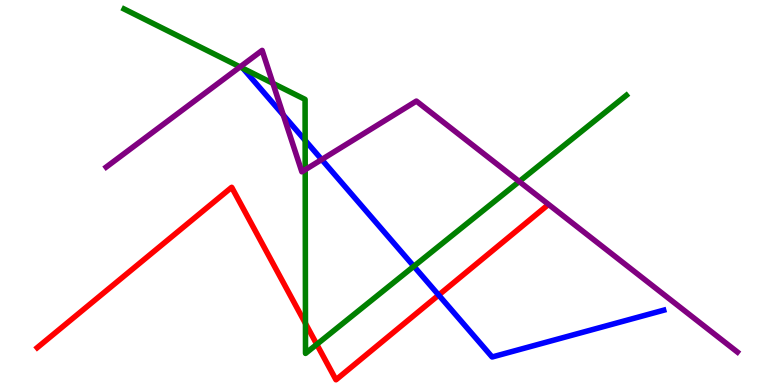[{'lines': ['blue', 'red'], 'intersections': [{'x': 5.66, 'y': 2.34}]}, {'lines': ['green', 'red'], 'intersections': [{'x': 3.94, 'y': 1.6}, {'x': 4.09, 'y': 1.06}]}, {'lines': ['purple', 'red'], 'intersections': []}, {'lines': ['blue', 'green'], 'intersections': [{'x': 3.94, 'y': 6.35}, {'x': 5.34, 'y': 3.08}]}, {'lines': ['blue', 'purple'], 'intersections': [{'x': 3.66, 'y': 7.01}, {'x': 4.15, 'y': 5.86}]}, {'lines': ['green', 'purple'], 'intersections': [{'x': 3.1, 'y': 8.26}, {'x': 3.52, 'y': 7.84}, {'x': 3.94, 'y': 5.59}, {'x': 6.7, 'y': 5.29}]}]